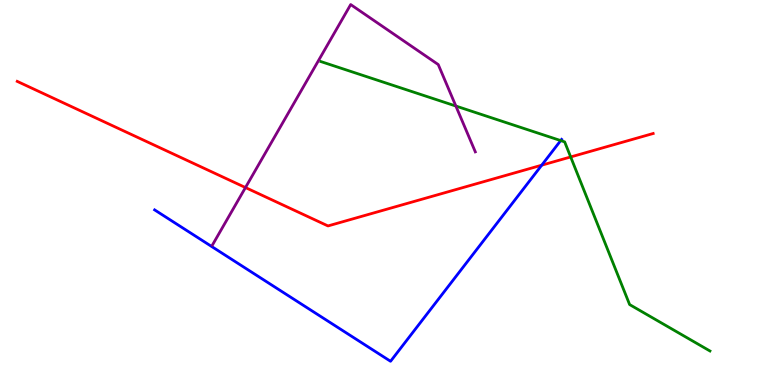[{'lines': ['blue', 'red'], 'intersections': [{'x': 6.99, 'y': 5.71}]}, {'lines': ['green', 'red'], 'intersections': [{'x': 7.36, 'y': 5.92}]}, {'lines': ['purple', 'red'], 'intersections': [{'x': 3.17, 'y': 5.13}]}, {'lines': ['blue', 'green'], 'intersections': [{'x': 7.23, 'y': 6.35}]}, {'lines': ['blue', 'purple'], 'intersections': []}, {'lines': ['green', 'purple'], 'intersections': [{'x': 5.88, 'y': 7.25}]}]